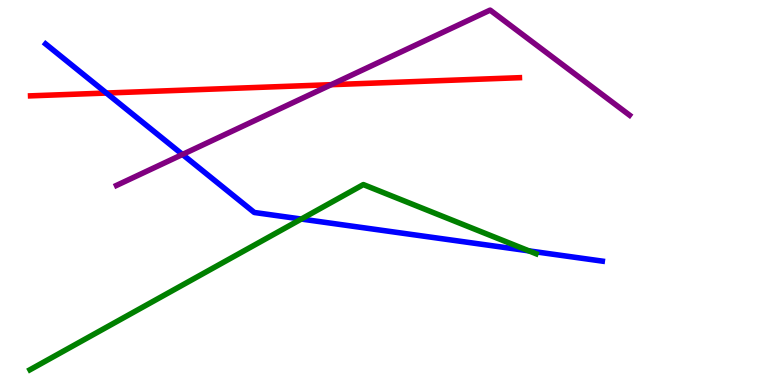[{'lines': ['blue', 'red'], 'intersections': [{'x': 1.37, 'y': 7.58}]}, {'lines': ['green', 'red'], 'intersections': []}, {'lines': ['purple', 'red'], 'intersections': [{'x': 4.27, 'y': 7.8}]}, {'lines': ['blue', 'green'], 'intersections': [{'x': 3.89, 'y': 4.31}, {'x': 6.82, 'y': 3.48}]}, {'lines': ['blue', 'purple'], 'intersections': [{'x': 2.35, 'y': 5.99}]}, {'lines': ['green', 'purple'], 'intersections': []}]